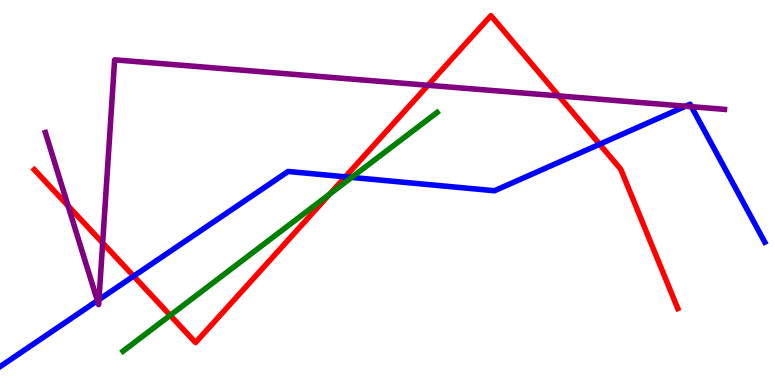[{'lines': ['blue', 'red'], 'intersections': [{'x': 1.72, 'y': 2.83}, {'x': 4.46, 'y': 5.41}, {'x': 7.74, 'y': 6.25}]}, {'lines': ['green', 'red'], 'intersections': [{'x': 2.2, 'y': 1.81}, {'x': 4.25, 'y': 4.96}]}, {'lines': ['purple', 'red'], 'intersections': [{'x': 0.878, 'y': 4.65}, {'x': 1.32, 'y': 3.69}, {'x': 5.52, 'y': 7.78}, {'x': 7.21, 'y': 7.51}]}, {'lines': ['blue', 'green'], 'intersections': [{'x': 4.54, 'y': 5.39}]}, {'lines': ['blue', 'purple'], 'intersections': [{'x': 1.26, 'y': 2.19}, {'x': 1.28, 'y': 2.22}, {'x': 8.85, 'y': 7.24}, {'x': 8.92, 'y': 7.23}]}, {'lines': ['green', 'purple'], 'intersections': []}]